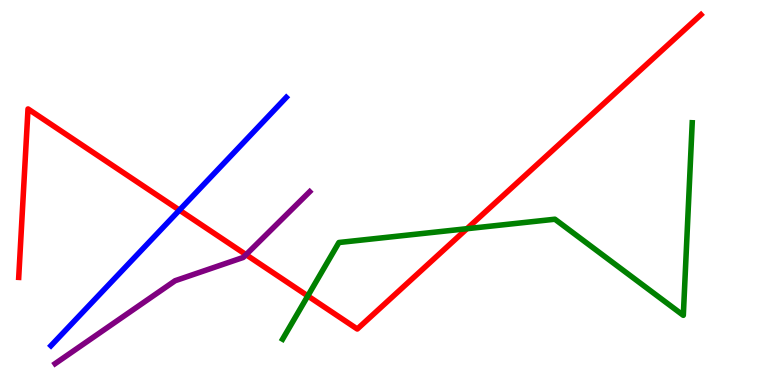[{'lines': ['blue', 'red'], 'intersections': [{'x': 2.32, 'y': 4.54}]}, {'lines': ['green', 'red'], 'intersections': [{'x': 3.97, 'y': 2.31}, {'x': 6.03, 'y': 4.06}]}, {'lines': ['purple', 'red'], 'intersections': [{'x': 3.17, 'y': 3.39}]}, {'lines': ['blue', 'green'], 'intersections': []}, {'lines': ['blue', 'purple'], 'intersections': []}, {'lines': ['green', 'purple'], 'intersections': []}]